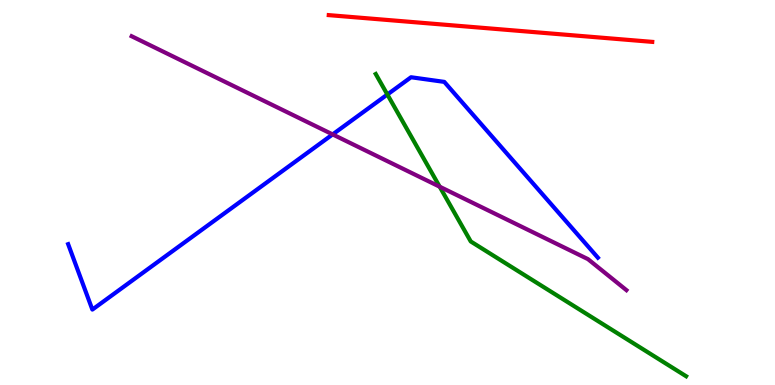[{'lines': ['blue', 'red'], 'intersections': []}, {'lines': ['green', 'red'], 'intersections': []}, {'lines': ['purple', 'red'], 'intersections': []}, {'lines': ['blue', 'green'], 'intersections': [{'x': 5.0, 'y': 7.55}]}, {'lines': ['blue', 'purple'], 'intersections': [{'x': 4.29, 'y': 6.51}]}, {'lines': ['green', 'purple'], 'intersections': [{'x': 5.67, 'y': 5.15}]}]